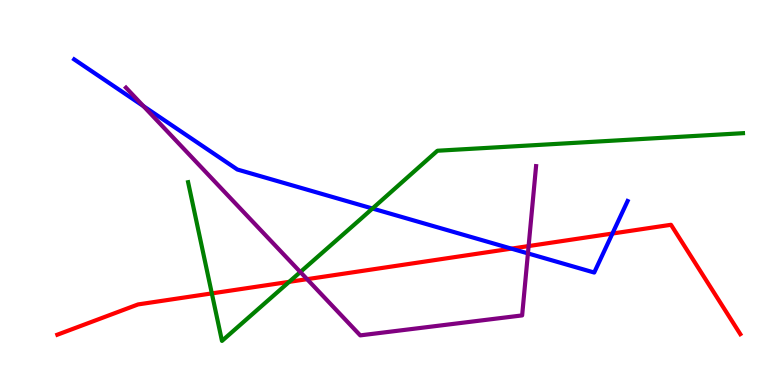[{'lines': ['blue', 'red'], 'intersections': [{'x': 6.6, 'y': 3.54}, {'x': 7.9, 'y': 3.93}]}, {'lines': ['green', 'red'], 'intersections': [{'x': 2.73, 'y': 2.38}, {'x': 3.73, 'y': 2.68}]}, {'lines': ['purple', 'red'], 'intersections': [{'x': 3.96, 'y': 2.75}, {'x': 6.82, 'y': 3.61}]}, {'lines': ['blue', 'green'], 'intersections': [{'x': 4.81, 'y': 4.58}]}, {'lines': ['blue', 'purple'], 'intersections': [{'x': 1.85, 'y': 7.24}, {'x': 6.81, 'y': 3.42}]}, {'lines': ['green', 'purple'], 'intersections': [{'x': 3.88, 'y': 2.93}]}]